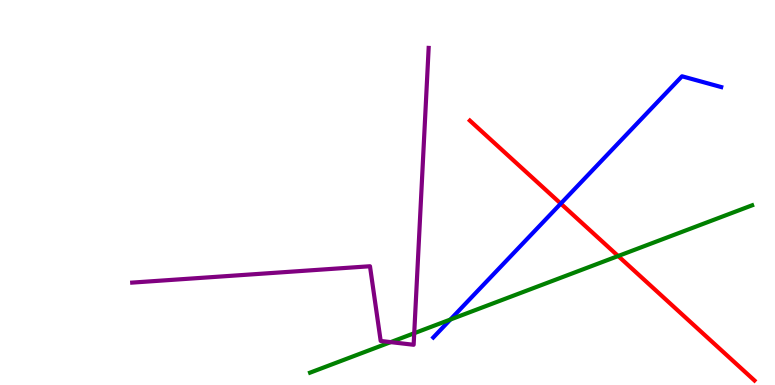[{'lines': ['blue', 'red'], 'intersections': [{'x': 7.24, 'y': 4.71}]}, {'lines': ['green', 'red'], 'intersections': [{'x': 7.98, 'y': 3.35}]}, {'lines': ['purple', 'red'], 'intersections': []}, {'lines': ['blue', 'green'], 'intersections': [{'x': 5.81, 'y': 1.7}]}, {'lines': ['blue', 'purple'], 'intersections': []}, {'lines': ['green', 'purple'], 'intersections': [{'x': 5.04, 'y': 1.11}, {'x': 5.34, 'y': 1.34}]}]